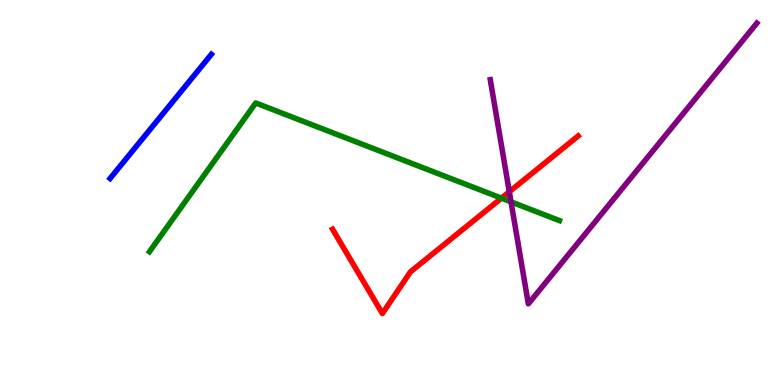[{'lines': ['blue', 'red'], 'intersections': []}, {'lines': ['green', 'red'], 'intersections': [{'x': 6.47, 'y': 4.85}]}, {'lines': ['purple', 'red'], 'intersections': [{'x': 6.57, 'y': 5.02}]}, {'lines': ['blue', 'green'], 'intersections': []}, {'lines': ['blue', 'purple'], 'intersections': []}, {'lines': ['green', 'purple'], 'intersections': [{'x': 6.59, 'y': 4.76}]}]